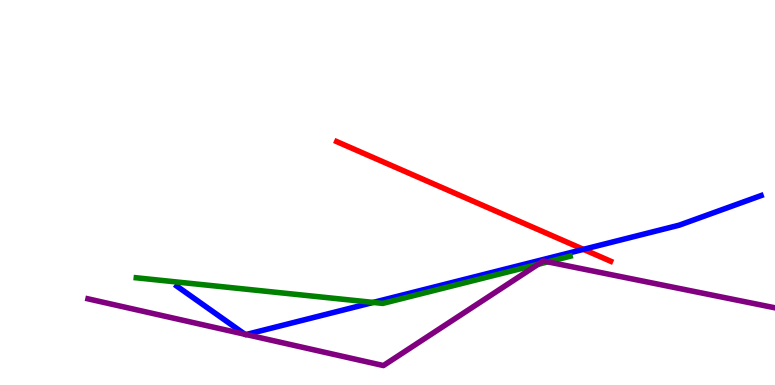[{'lines': ['blue', 'red'], 'intersections': [{'x': 7.53, 'y': 3.52}]}, {'lines': ['green', 'red'], 'intersections': []}, {'lines': ['purple', 'red'], 'intersections': []}, {'lines': ['blue', 'green'], 'intersections': [{'x': 4.82, 'y': 2.14}]}, {'lines': ['blue', 'purple'], 'intersections': [{'x': 3.16, 'y': 1.32}, {'x': 3.18, 'y': 1.31}]}, {'lines': ['green', 'purple'], 'intersections': [{'x': 6.94, 'y': 3.13}, {'x': 7.07, 'y': 3.2}]}]